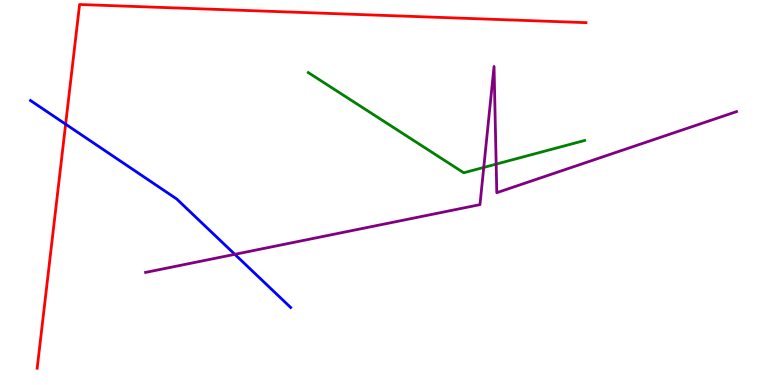[{'lines': ['blue', 'red'], 'intersections': [{'x': 0.847, 'y': 6.77}]}, {'lines': ['green', 'red'], 'intersections': []}, {'lines': ['purple', 'red'], 'intersections': []}, {'lines': ['blue', 'green'], 'intersections': []}, {'lines': ['blue', 'purple'], 'intersections': [{'x': 3.03, 'y': 3.39}]}, {'lines': ['green', 'purple'], 'intersections': [{'x': 6.24, 'y': 5.65}, {'x': 6.4, 'y': 5.74}]}]